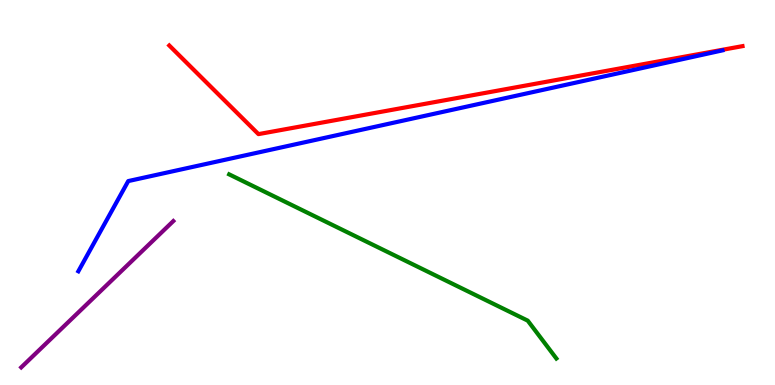[{'lines': ['blue', 'red'], 'intersections': []}, {'lines': ['green', 'red'], 'intersections': []}, {'lines': ['purple', 'red'], 'intersections': []}, {'lines': ['blue', 'green'], 'intersections': []}, {'lines': ['blue', 'purple'], 'intersections': []}, {'lines': ['green', 'purple'], 'intersections': []}]